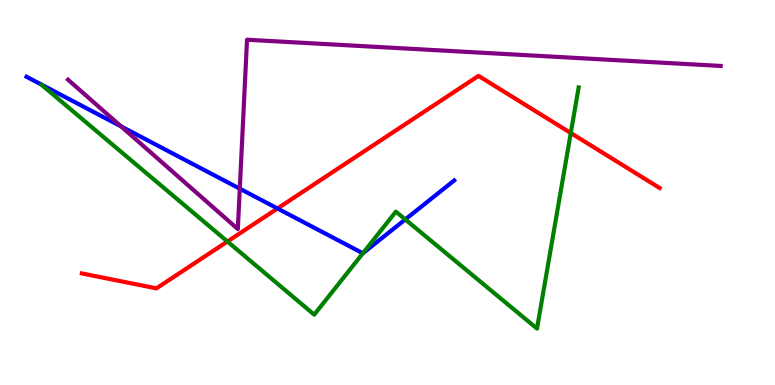[{'lines': ['blue', 'red'], 'intersections': [{'x': 3.58, 'y': 4.59}]}, {'lines': ['green', 'red'], 'intersections': [{'x': 2.93, 'y': 3.73}, {'x': 7.36, 'y': 6.55}]}, {'lines': ['purple', 'red'], 'intersections': []}, {'lines': ['blue', 'green'], 'intersections': [{'x': 4.68, 'y': 3.42}, {'x': 5.23, 'y': 4.3}]}, {'lines': ['blue', 'purple'], 'intersections': [{'x': 1.56, 'y': 6.72}, {'x': 3.09, 'y': 5.1}]}, {'lines': ['green', 'purple'], 'intersections': []}]